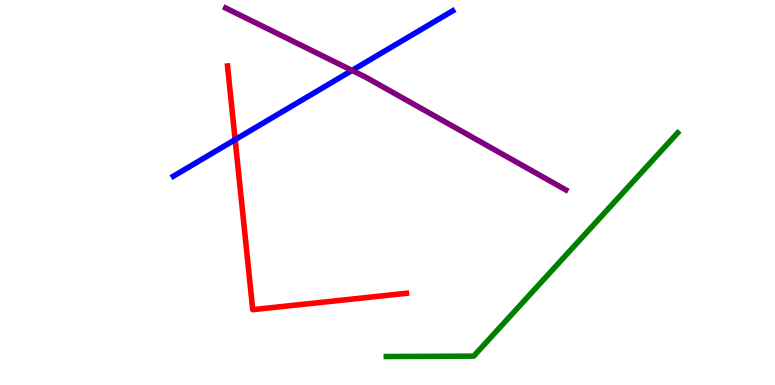[{'lines': ['blue', 'red'], 'intersections': [{'x': 3.03, 'y': 6.37}]}, {'lines': ['green', 'red'], 'intersections': []}, {'lines': ['purple', 'red'], 'intersections': []}, {'lines': ['blue', 'green'], 'intersections': []}, {'lines': ['blue', 'purple'], 'intersections': [{'x': 4.54, 'y': 8.17}]}, {'lines': ['green', 'purple'], 'intersections': []}]